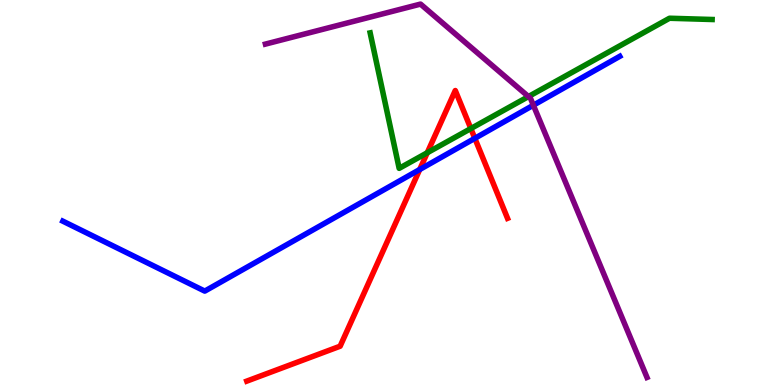[{'lines': ['blue', 'red'], 'intersections': [{'x': 5.42, 'y': 5.6}, {'x': 6.13, 'y': 6.41}]}, {'lines': ['green', 'red'], 'intersections': [{'x': 5.51, 'y': 6.03}, {'x': 6.08, 'y': 6.66}]}, {'lines': ['purple', 'red'], 'intersections': []}, {'lines': ['blue', 'green'], 'intersections': []}, {'lines': ['blue', 'purple'], 'intersections': [{'x': 6.88, 'y': 7.27}]}, {'lines': ['green', 'purple'], 'intersections': [{'x': 6.82, 'y': 7.49}]}]